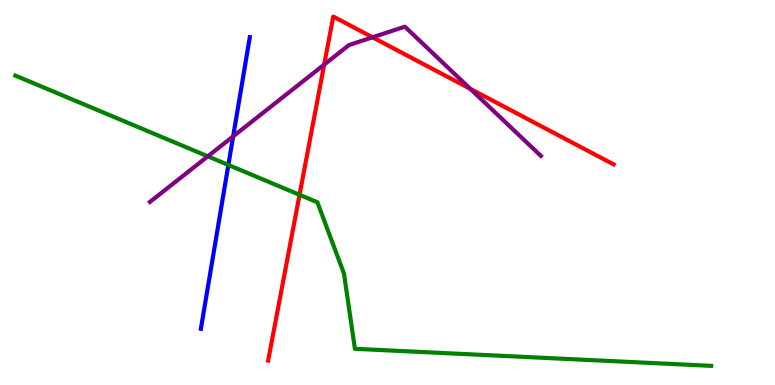[{'lines': ['blue', 'red'], 'intersections': []}, {'lines': ['green', 'red'], 'intersections': [{'x': 3.86, 'y': 4.94}]}, {'lines': ['purple', 'red'], 'intersections': [{'x': 4.18, 'y': 8.32}, {'x': 4.81, 'y': 9.03}, {'x': 6.07, 'y': 7.69}]}, {'lines': ['blue', 'green'], 'intersections': [{'x': 2.95, 'y': 5.72}]}, {'lines': ['blue', 'purple'], 'intersections': [{'x': 3.01, 'y': 6.46}]}, {'lines': ['green', 'purple'], 'intersections': [{'x': 2.68, 'y': 5.94}]}]